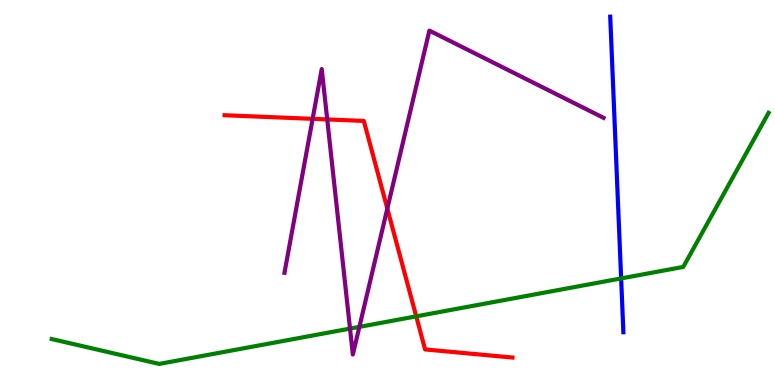[{'lines': ['blue', 'red'], 'intersections': []}, {'lines': ['green', 'red'], 'intersections': [{'x': 5.37, 'y': 1.78}]}, {'lines': ['purple', 'red'], 'intersections': [{'x': 4.03, 'y': 6.91}, {'x': 4.22, 'y': 6.9}, {'x': 5.0, 'y': 4.58}]}, {'lines': ['blue', 'green'], 'intersections': [{'x': 8.01, 'y': 2.77}]}, {'lines': ['blue', 'purple'], 'intersections': []}, {'lines': ['green', 'purple'], 'intersections': [{'x': 4.52, 'y': 1.46}, {'x': 4.64, 'y': 1.51}]}]